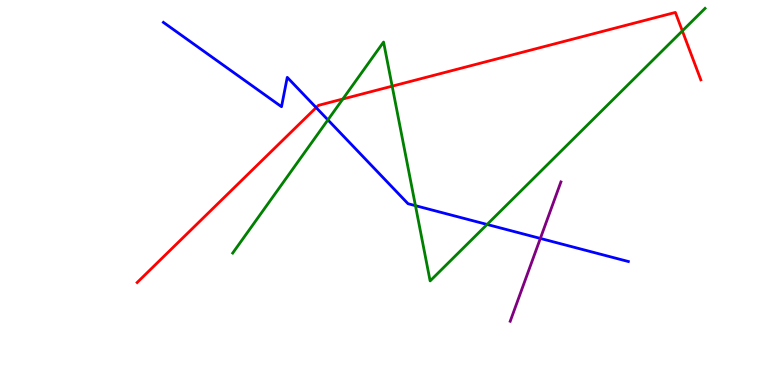[{'lines': ['blue', 'red'], 'intersections': [{'x': 4.08, 'y': 7.21}]}, {'lines': ['green', 'red'], 'intersections': [{'x': 4.42, 'y': 7.43}, {'x': 5.06, 'y': 7.76}, {'x': 8.8, 'y': 9.2}]}, {'lines': ['purple', 'red'], 'intersections': []}, {'lines': ['blue', 'green'], 'intersections': [{'x': 4.23, 'y': 6.89}, {'x': 5.36, 'y': 4.66}, {'x': 6.28, 'y': 4.17}]}, {'lines': ['blue', 'purple'], 'intersections': [{'x': 6.97, 'y': 3.81}]}, {'lines': ['green', 'purple'], 'intersections': []}]